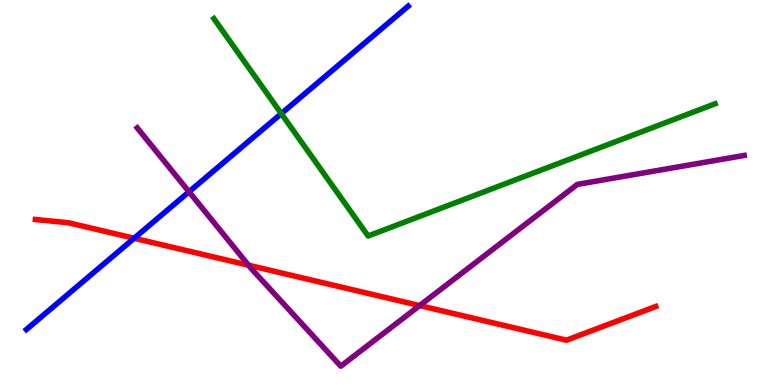[{'lines': ['blue', 'red'], 'intersections': [{'x': 1.73, 'y': 3.81}]}, {'lines': ['green', 'red'], 'intersections': []}, {'lines': ['purple', 'red'], 'intersections': [{'x': 3.21, 'y': 3.11}, {'x': 5.42, 'y': 2.06}]}, {'lines': ['blue', 'green'], 'intersections': [{'x': 3.63, 'y': 7.05}]}, {'lines': ['blue', 'purple'], 'intersections': [{'x': 2.44, 'y': 5.02}]}, {'lines': ['green', 'purple'], 'intersections': []}]